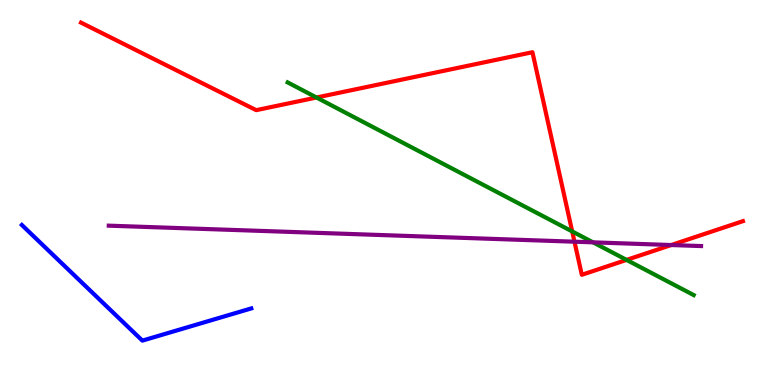[{'lines': ['blue', 'red'], 'intersections': []}, {'lines': ['green', 'red'], 'intersections': [{'x': 4.08, 'y': 7.47}, {'x': 7.38, 'y': 3.99}, {'x': 8.08, 'y': 3.25}]}, {'lines': ['purple', 'red'], 'intersections': [{'x': 7.41, 'y': 3.72}, {'x': 8.66, 'y': 3.64}]}, {'lines': ['blue', 'green'], 'intersections': []}, {'lines': ['blue', 'purple'], 'intersections': []}, {'lines': ['green', 'purple'], 'intersections': [{'x': 7.65, 'y': 3.71}]}]